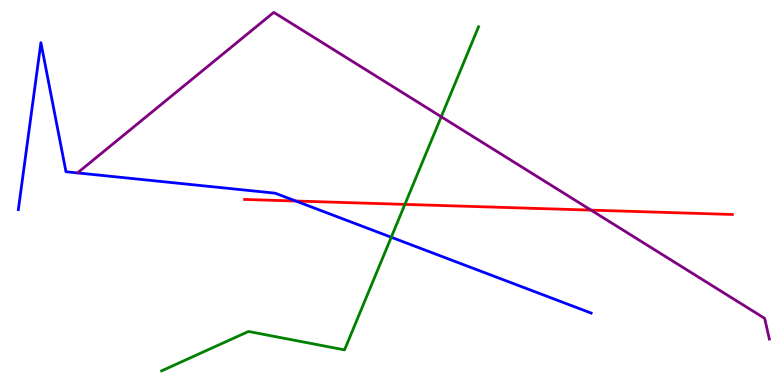[{'lines': ['blue', 'red'], 'intersections': [{'x': 3.82, 'y': 4.78}]}, {'lines': ['green', 'red'], 'intersections': [{'x': 5.22, 'y': 4.69}]}, {'lines': ['purple', 'red'], 'intersections': [{'x': 7.63, 'y': 4.54}]}, {'lines': ['blue', 'green'], 'intersections': [{'x': 5.05, 'y': 3.84}]}, {'lines': ['blue', 'purple'], 'intersections': []}, {'lines': ['green', 'purple'], 'intersections': [{'x': 5.69, 'y': 6.97}]}]